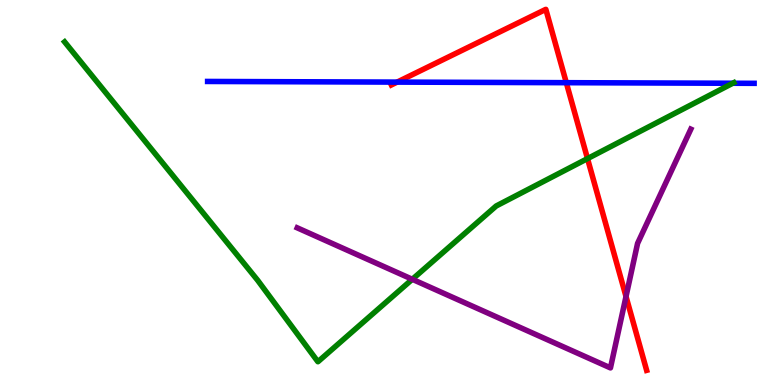[{'lines': ['blue', 'red'], 'intersections': [{'x': 5.12, 'y': 7.87}, {'x': 7.31, 'y': 7.85}]}, {'lines': ['green', 'red'], 'intersections': [{'x': 7.58, 'y': 5.88}]}, {'lines': ['purple', 'red'], 'intersections': [{'x': 8.08, 'y': 2.3}]}, {'lines': ['blue', 'green'], 'intersections': [{'x': 9.46, 'y': 7.84}]}, {'lines': ['blue', 'purple'], 'intersections': []}, {'lines': ['green', 'purple'], 'intersections': [{'x': 5.32, 'y': 2.75}]}]